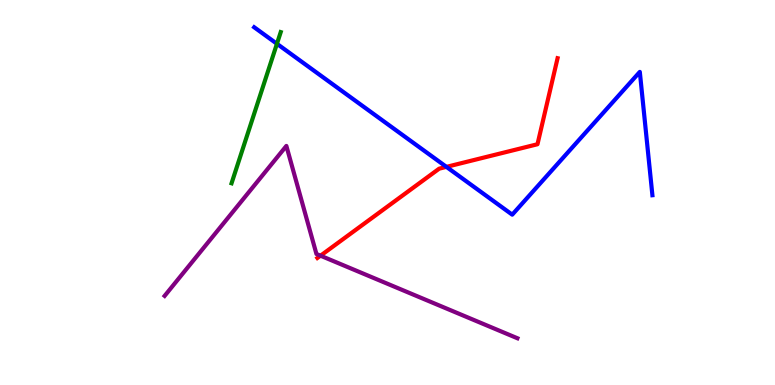[{'lines': ['blue', 'red'], 'intersections': [{'x': 5.76, 'y': 5.67}]}, {'lines': ['green', 'red'], 'intersections': []}, {'lines': ['purple', 'red'], 'intersections': [{'x': 4.14, 'y': 3.36}]}, {'lines': ['blue', 'green'], 'intersections': [{'x': 3.57, 'y': 8.86}]}, {'lines': ['blue', 'purple'], 'intersections': []}, {'lines': ['green', 'purple'], 'intersections': []}]